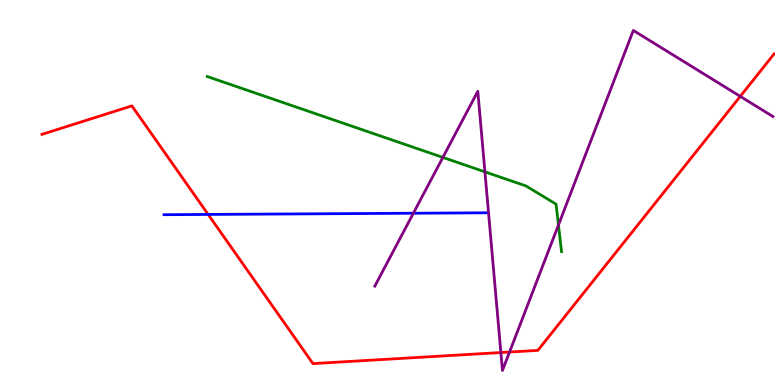[{'lines': ['blue', 'red'], 'intersections': [{'x': 2.69, 'y': 4.43}]}, {'lines': ['green', 'red'], 'intersections': []}, {'lines': ['purple', 'red'], 'intersections': [{'x': 6.46, 'y': 0.843}, {'x': 6.57, 'y': 0.856}, {'x': 9.55, 'y': 7.5}]}, {'lines': ['blue', 'green'], 'intersections': []}, {'lines': ['blue', 'purple'], 'intersections': [{'x': 5.33, 'y': 4.46}]}, {'lines': ['green', 'purple'], 'intersections': [{'x': 5.71, 'y': 5.91}, {'x': 6.26, 'y': 5.54}, {'x': 7.21, 'y': 4.16}]}]